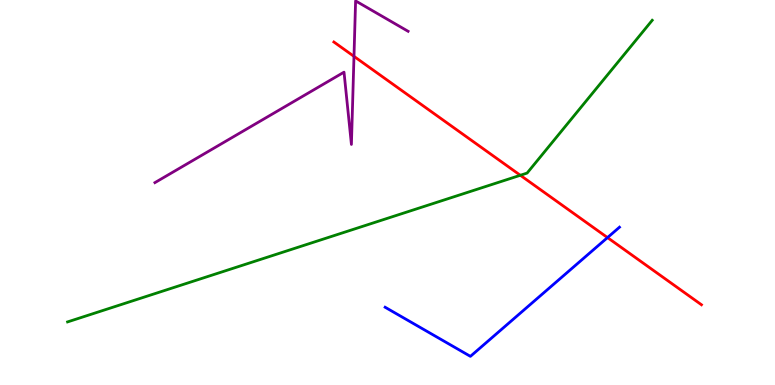[{'lines': ['blue', 'red'], 'intersections': [{'x': 7.84, 'y': 3.83}]}, {'lines': ['green', 'red'], 'intersections': [{'x': 6.71, 'y': 5.45}]}, {'lines': ['purple', 'red'], 'intersections': [{'x': 4.57, 'y': 8.54}]}, {'lines': ['blue', 'green'], 'intersections': []}, {'lines': ['blue', 'purple'], 'intersections': []}, {'lines': ['green', 'purple'], 'intersections': []}]